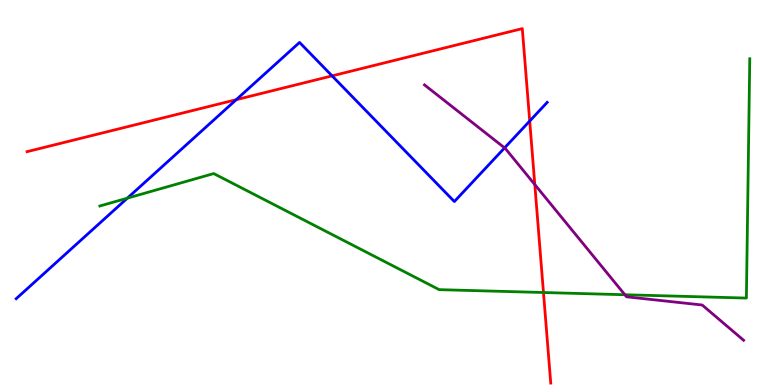[{'lines': ['blue', 'red'], 'intersections': [{'x': 3.05, 'y': 7.41}, {'x': 4.28, 'y': 8.03}, {'x': 6.84, 'y': 6.86}]}, {'lines': ['green', 'red'], 'intersections': [{'x': 7.01, 'y': 2.4}]}, {'lines': ['purple', 'red'], 'intersections': [{'x': 6.9, 'y': 5.21}]}, {'lines': ['blue', 'green'], 'intersections': [{'x': 1.64, 'y': 4.85}]}, {'lines': ['blue', 'purple'], 'intersections': [{'x': 6.51, 'y': 6.16}]}, {'lines': ['green', 'purple'], 'intersections': [{'x': 8.06, 'y': 2.34}]}]